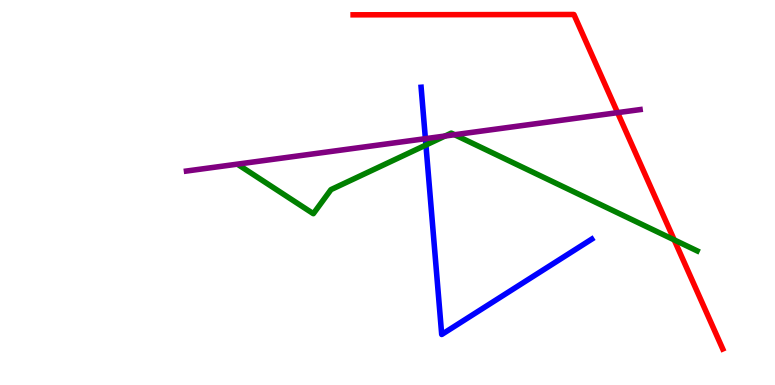[{'lines': ['blue', 'red'], 'intersections': []}, {'lines': ['green', 'red'], 'intersections': [{'x': 8.7, 'y': 3.77}]}, {'lines': ['purple', 'red'], 'intersections': [{'x': 7.97, 'y': 7.07}]}, {'lines': ['blue', 'green'], 'intersections': [{'x': 5.5, 'y': 6.23}]}, {'lines': ['blue', 'purple'], 'intersections': [{'x': 5.49, 'y': 6.4}]}, {'lines': ['green', 'purple'], 'intersections': [{'x': 5.74, 'y': 6.47}, {'x': 5.87, 'y': 6.5}]}]